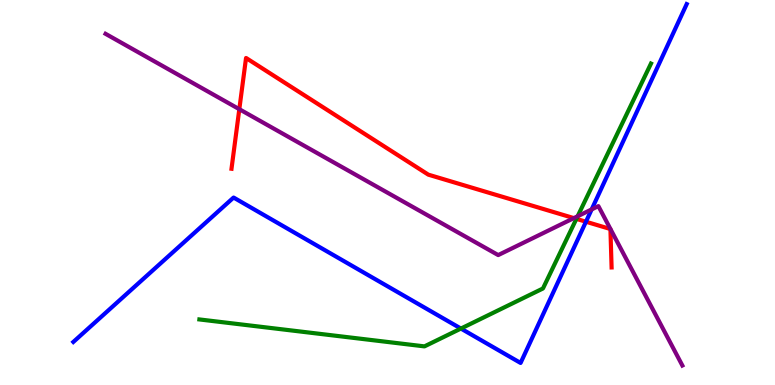[{'lines': ['blue', 'red'], 'intersections': [{'x': 7.56, 'y': 4.24}]}, {'lines': ['green', 'red'], 'intersections': [{'x': 7.44, 'y': 4.32}]}, {'lines': ['purple', 'red'], 'intersections': [{'x': 3.09, 'y': 7.16}, {'x': 7.4, 'y': 4.33}]}, {'lines': ['blue', 'green'], 'intersections': [{'x': 5.95, 'y': 1.47}]}, {'lines': ['blue', 'purple'], 'intersections': [{'x': 7.63, 'y': 4.56}]}, {'lines': ['green', 'purple'], 'intersections': [{'x': 7.45, 'y': 4.38}]}]